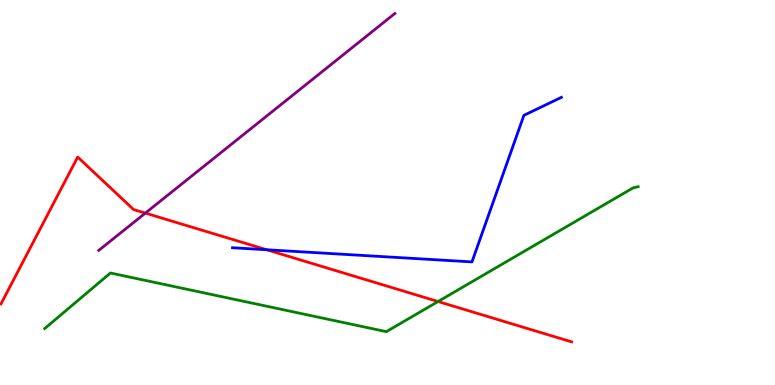[{'lines': ['blue', 'red'], 'intersections': [{'x': 3.44, 'y': 3.51}]}, {'lines': ['green', 'red'], 'intersections': [{'x': 5.65, 'y': 2.17}]}, {'lines': ['purple', 'red'], 'intersections': [{'x': 1.88, 'y': 4.47}]}, {'lines': ['blue', 'green'], 'intersections': []}, {'lines': ['blue', 'purple'], 'intersections': []}, {'lines': ['green', 'purple'], 'intersections': []}]